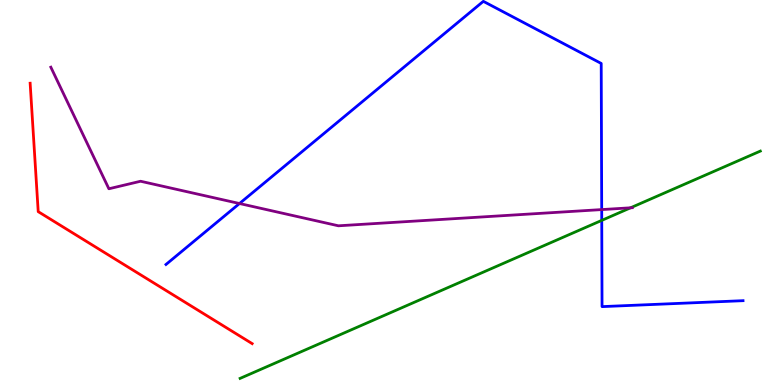[{'lines': ['blue', 'red'], 'intersections': []}, {'lines': ['green', 'red'], 'intersections': []}, {'lines': ['purple', 'red'], 'intersections': []}, {'lines': ['blue', 'green'], 'intersections': [{'x': 7.76, 'y': 4.28}]}, {'lines': ['blue', 'purple'], 'intersections': [{'x': 3.09, 'y': 4.71}, {'x': 7.76, 'y': 4.56}]}, {'lines': ['green', 'purple'], 'intersections': [{'x': 8.14, 'y': 4.6}]}]